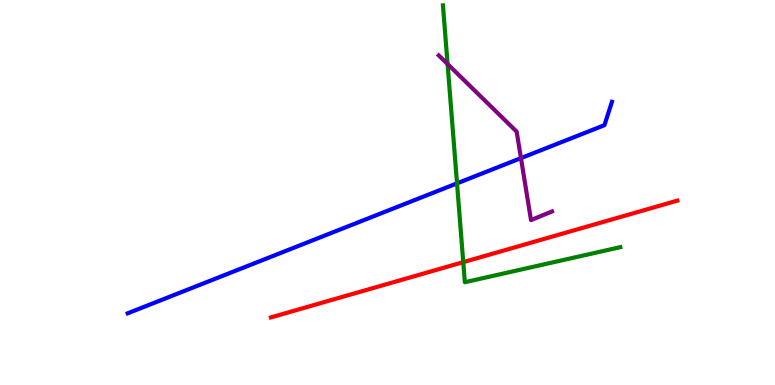[{'lines': ['blue', 'red'], 'intersections': []}, {'lines': ['green', 'red'], 'intersections': [{'x': 5.98, 'y': 3.19}]}, {'lines': ['purple', 'red'], 'intersections': []}, {'lines': ['blue', 'green'], 'intersections': [{'x': 5.9, 'y': 5.24}]}, {'lines': ['blue', 'purple'], 'intersections': [{'x': 6.72, 'y': 5.89}]}, {'lines': ['green', 'purple'], 'intersections': [{'x': 5.78, 'y': 8.34}]}]